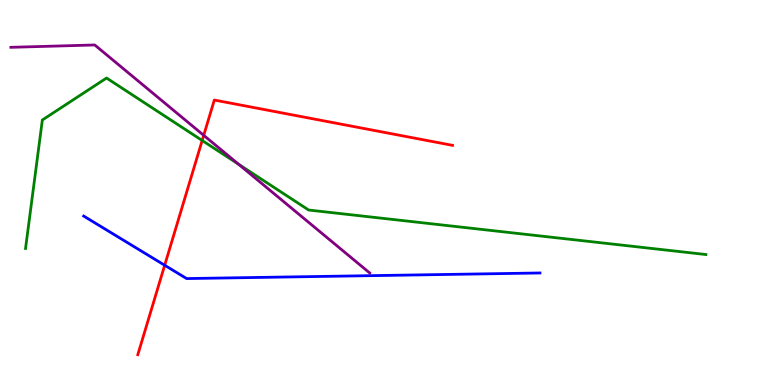[{'lines': ['blue', 'red'], 'intersections': [{'x': 2.12, 'y': 3.11}]}, {'lines': ['green', 'red'], 'intersections': [{'x': 2.61, 'y': 6.35}]}, {'lines': ['purple', 'red'], 'intersections': [{'x': 2.63, 'y': 6.48}]}, {'lines': ['blue', 'green'], 'intersections': []}, {'lines': ['blue', 'purple'], 'intersections': []}, {'lines': ['green', 'purple'], 'intersections': [{'x': 3.08, 'y': 5.73}]}]